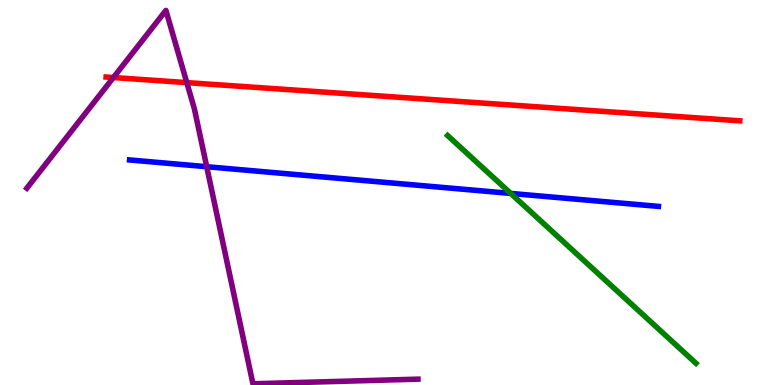[{'lines': ['blue', 'red'], 'intersections': []}, {'lines': ['green', 'red'], 'intersections': []}, {'lines': ['purple', 'red'], 'intersections': [{'x': 1.46, 'y': 7.99}, {'x': 2.41, 'y': 7.85}]}, {'lines': ['blue', 'green'], 'intersections': [{'x': 6.59, 'y': 4.98}]}, {'lines': ['blue', 'purple'], 'intersections': [{'x': 2.67, 'y': 5.67}]}, {'lines': ['green', 'purple'], 'intersections': []}]